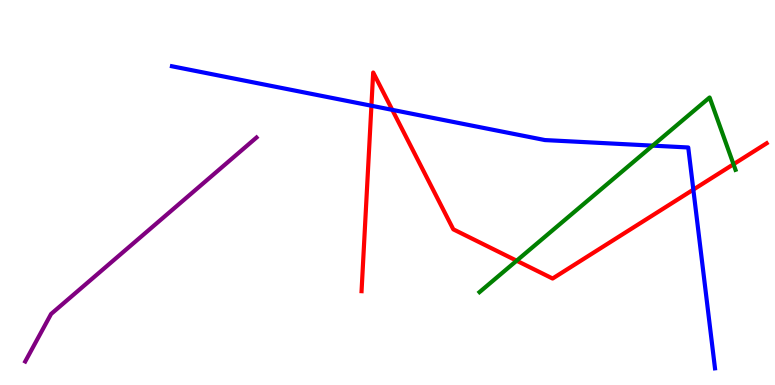[{'lines': ['blue', 'red'], 'intersections': [{'x': 4.79, 'y': 7.25}, {'x': 5.06, 'y': 7.15}, {'x': 8.95, 'y': 5.08}]}, {'lines': ['green', 'red'], 'intersections': [{'x': 6.67, 'y': 3.23}, {'x': 9.46, 'y': 5.73}]}, {'lines': ['purple', 'red'], 'intersections': []}, {'lines': ['blue', 'green'], 'intersections': [{'x': 8.42, 'y': 6.22}]}, {'lines': ['blue', 'purple'], 'intersections': []}, {'lines': ['green', 'purple'], 'intersections': []}]